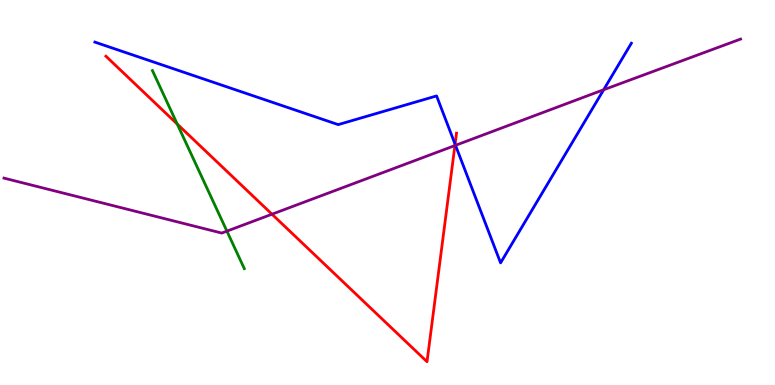[{'lines': ['blue', 'red'], 'intersections': [{'x': 5.87, 'y': 6.25}]}, {'lines': ['green', 'red'], 'intersections': [{'x': 2.29, 'y': 6.78}]}, {'lines': ['purple', 'red'], 'intersections': [{'x': 3.51, 'y': 4.44}, {'x': 5.87, 'y': 6.22}]}, {'lines': ['blue', 'green'], 'intersections': []}, {'lines': ['blue', 'purple'], 'intersections': [{'x': 5.88, 'y': 6.23}, {'x': 7.79, 'y': 7.67}]}, {'lines': ['green', 'purple'], 'intersections': [{'x': 2.93, 'y': 4.0}]}]